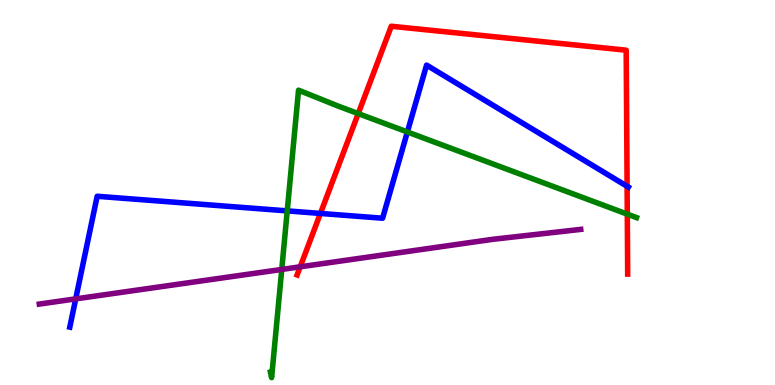[{'lines': ['blue', 'red'], 'intersections': [{'x': 4.13, 'y': 4.46}, {'x': 8.09, 'y': 5.16}]}, {'lines': ['green', 'red'], 'intersections': [{'x': 4.62, 'y': 7.05}, {'x': 8.09, 'y': 4.44}]}, {'lines': ['purple', 'red'], 'intersections': [{'x': 3.87, 'y': 3.07}]}, {'lines': ['blue', 'green'], 'intersections': [{'x': 3.71, 'y': 4.52}, {'x': 5.26, 'y': 6.57}]}, {'lines': ['blue', 'purple'], 'intersections': [{'x': 0.977, 'y': 2.24}]}, {'lines': ['green', 'purple'], 'intersections': [{'x': 3.64, 'y': 3.0}]}]